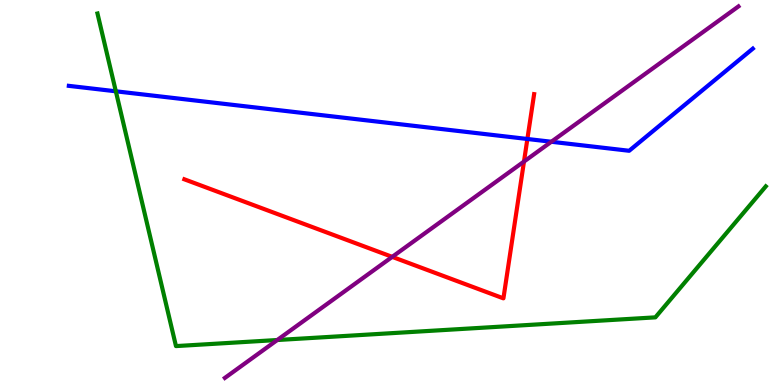[{'lines': ['blue', 'red'], 'intersections': [{'x': 6.8, 'y': 6.39}]}, {'lines': ['green', 'red'], 'intersections': []}, {'lines': ['purple', 'red'], 'intersections': [{'x': 5.06, 'y': 3.33}, {'x': 6.76, 'y': 5.8}]}, {'lines': ['blue', 'green'], 'intersections': [{'x': 1.49, 'y': 7.63}]}, {'lines': ['blue', 'purple'], 'intersections': [{'x': 7.11, 'y': 6.32}]}, {'lines': ['green', 'purple'], 'intersections': [{'x': 3.58, 'y': 1.17}]}]